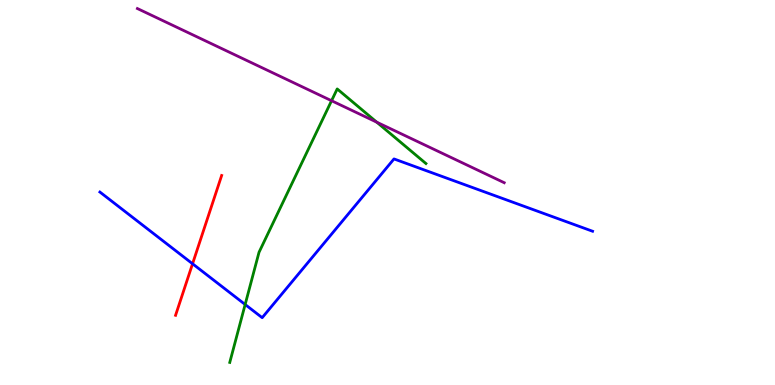[{'lines': ['blue', 'red'], 'intersections': [{'x': 2.48, 'y': 3.15}]}, {'lines': ['green', 'red'], 'intersections': []}, {'lines': ['purple', 'red'], 'intersections': []}, {'lines': ['blue', 'green'], 'intersections': [{'x': 3.16, 'y': 2.09}]}, {'lines': ['blue', 'purple'], 'intersections': []}, {'lines': ['green', 'purple'], 'intersections': [{'x': 4.28, 'y': 7.38}, {'x': 4.86, 'y': 6.83}]}]